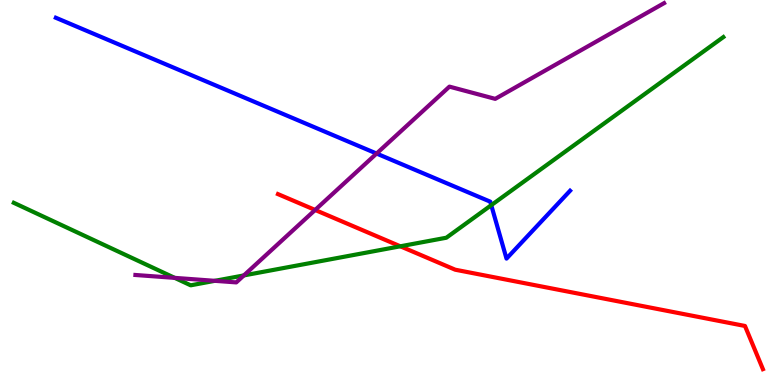[{'lines': ['blue', 'red'], 'intersections': []}, {'lines': ['green', 'red'], 'intersections': [{'x': 5.17, 'y': 3.6}]}, {'lines': ['purple', 'red'], 'intersections': [{'x': 4.07, 'y': 4.55}]}, {'lines': ['blue', 'green'], 'intersections': [{'x': 6.34, 'y': 4.67}]}, {'lines': ['blue', 'purple'], 'intersections': [{'x': 4.86, 'y': 6.01}]}, {'lines': ['green', 'purple'], 'intersections': [{'x': 2.25, 'y': 2.78}, {'x': 2.77, 'y': 2.71}, {'x': 3.15, 'y': 2.85}]}]